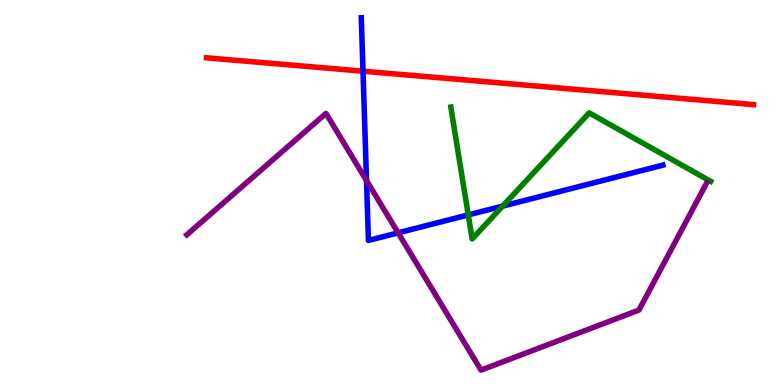[{'lines': ['blue', 'red'], 'intersections': [{'x': 4.68, 'y': 8.15}]}, {'lines': ['green', 'red'], 'intersections': []}, {'lines': ['purple', 'red'], 'intersections': []}, {'lines': ['blue', 'green'], 'intersections': [{'x': 6.04, 'y': 4.42}, {'x': 6.49, 'y': 4.65}]}, {'lines': ['blue', 'purple'], 'intersections': [{'x': 4.73, 'y': 5.31}, {'x': 5.14, 'y': 3.95}]}, {'lines': ['green', 'purple'], 'intersections': []}]